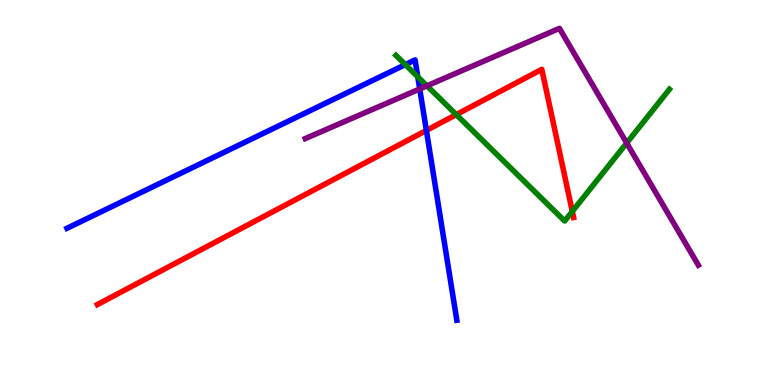[{'lines': ['blue', 'red'], 'intersections': [{'x': 5.5, 'y': 6.61}]}, {'lines': ['green', 'red'], 'intersections': [{'x': 5.89, 'y': 7.02}, {'x': 7.38, 'y': 4.51}]}, {'lines': ['purple', 'red'], 'intersections': []}, {'lines': ['blue', 'green'], 'intersections': [{'x': 5.23, 'y': 8.32}, {'x': 5.39, 'y': 8.0}]}, {'lines': ['blue', 'purple'], 'intersections': [{'x': 5.42, 'y': 7.69}]}, {'lines': ['green', 'purple'], 'intersections': [{'x': 5.51, 'y': 7.77}, {'x': 8.09, 'y': 6.28}]}]